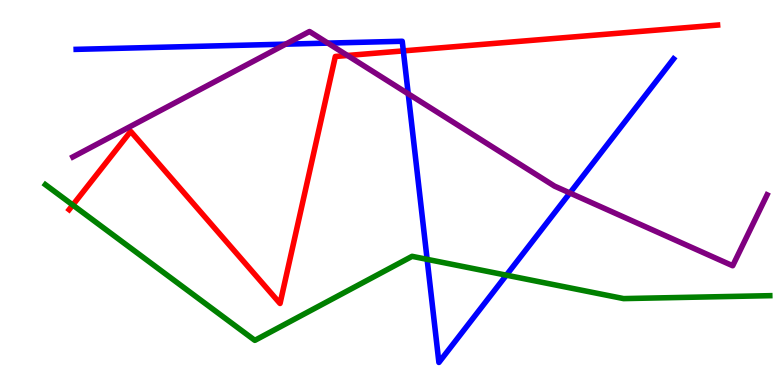[{'lines': ['blue', 'red'], 'intersections': [{'x': 5.2, 'y': 8.68}]}, {'lines': ['green', 'red'], 'intersections': [{'x': 0.939, 'y': 4.68}]}, {'lines': ['purple', 'red'], 'intersections': [{'x': 4.48, 'y': 8.56}]}, {'lines': ['blue', 'green'], 'intersections': [{'x': 5.51, 'y': 3.26}, {'x': 6.53, 'y': 2.85}]}, {'lines': ['blue', 'purple'], 'intersections': [{'x': 3.69, 'y': 8.85}, {'x': 4.23, 'y': 8.88}, {'x': 5.27, 'y': 7.56}, {'x': 7.35, 'y': 4.99}]}, {'lines': ['green', 'purple'], 'intersections': []}]